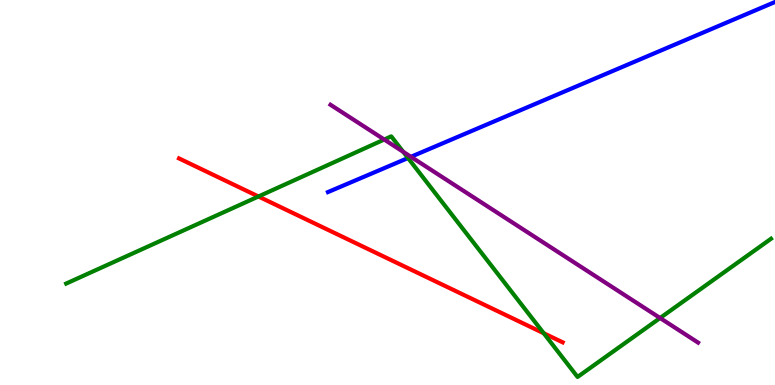[{'lines': ['blue', 'red'], 'intersections': []}, {'lines': ['green', 'red'], 'intersections': [{'x': 3.33, 'y': 4.9}, {'x': 7.02, 'y': 1.34}]}, {'lines': ['purple', 'red'], 'intersections': []}, {'lines': ['blue', 'green'], 'intersections': [{'x': 5.26, 'y': 5.9}]}, {'lines': ['blue', 'purple'], 'intersections': [{'x': 5.3, 'y': 5.93}]}, {'lines': ['green', 'purple'], 'intersections': [{'x': 4.96, 'y': 6.38}, {'x': 5.2, 'y': 6.06}, {'x': 8.52, 'y': 1.74}]}]